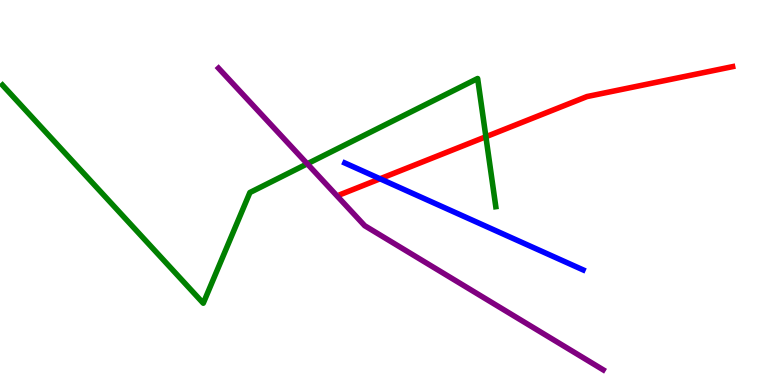[{'lines': ['blue', 'red'], 'intersections': [{'x': 4.9, 'y': 5.36}]}, {'lines': ['green', 'red'], 'intersections': [{'x': 6.27, 'y': 6.45}]}, {'lines': ['purple', 'red'], 'intersections': []}, {'lines': ['blue', 'green'], 'intersections': []}, {'lines': ['blue', 'purple'], 'intersections': []}, {'lines': ['green', 'purple'], 'intersections': [{'x': 3.96, 'y': 5.75}]}]